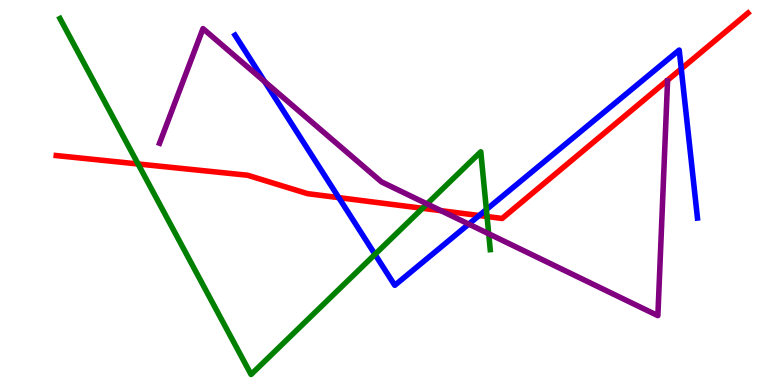[{'lines': ['blue', 'red'], 'intersections': [{'x': 4.37, 'y': 4.87}, {'x': 6.18, 'y': 4.4}, {'x': 8.79, 'y': 8.21}]}, {'lines': ['green', 'red'], 'intersections': [{'x': 1.78, 'y': 5.74}, {'x': 5.45, 'y': 4.59}, {'x': 6.28, 'y': 4.38}]}, {'lines': ['purple', 'red'], 'intersections': [{'x': 5.69, 'y': 4.53}]}, {'lines': ['blue', 'green'], 'intersections': [{'x': 4.84, 'y': 3.39}, {'x': 6.28, 'y': 4.56}]}, {'lines': ['blue', 'purple'], 'intersections': [{'x': 3.42, 'y': 7.88}, {'x': 6.05, 'y': 4.18}]}, {'lines': ['green', 'purple'], 'intersections': [{'x': 5.51, 'y': 4.7}, {'x': 6.31, 'y': 3.93}]}]